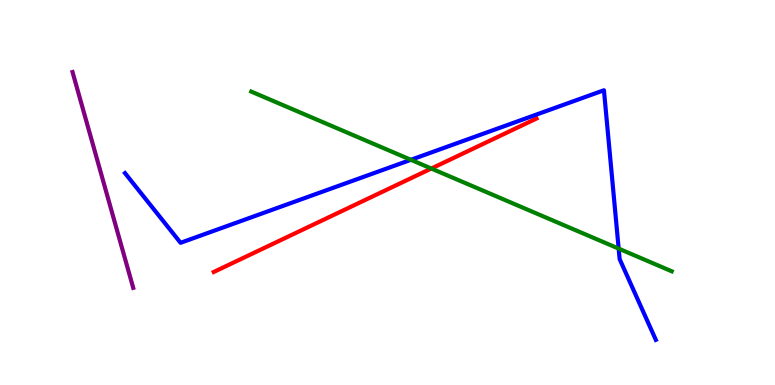[{'lines': ['blue', 'red'], 'intersections': []}, {'lines': ['green', 'red'], 'intersections': [{'x': 5.57, 'y': 5.62}]}, {'lines': ['purple', 'red'], 'intersections': []}, {'lines': ['blue', 'green'], 'intersections': [{'x': 5.3, 'y': 5.85}, {'x': 7.98, 'y': 3.54}]}, {'lines': ['blue', 'purple'], 'intersections': []}, {'lines': ['green', 'purple'], 'intersections': []}]